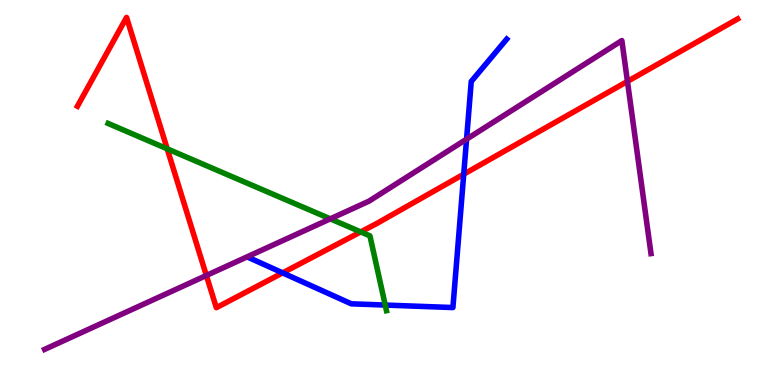[{'lines': ['blue', 'red'], 'intersections': [{'x': 3.65, 'y': 2.91}, {'x': 5.98, 'y': 5.48}]}, {'lines': ['green', 'red'], 'intersections': [{'x': 2.16, 'y': 6.13}, {'x': 4.65, 'y': 3.98}]}, {'lines': ['purple', 'red'], 'intersections': [{'x': 2.66, 'y': 2.84}, {'x': 8.1, 'y': 7.89}]}, {'lines': ['blue', 'green'], 'intersections': [{'x': 4.97, 'y': 2.08}]}, {'lines': ['blue', 'purple'], 'intersections': [{'x': 6.02, 'y': 6.38}]}, {'lines': ['green', 'purple'], 'intersections': [{'x': 4.26, 'y': 4.32}]}]